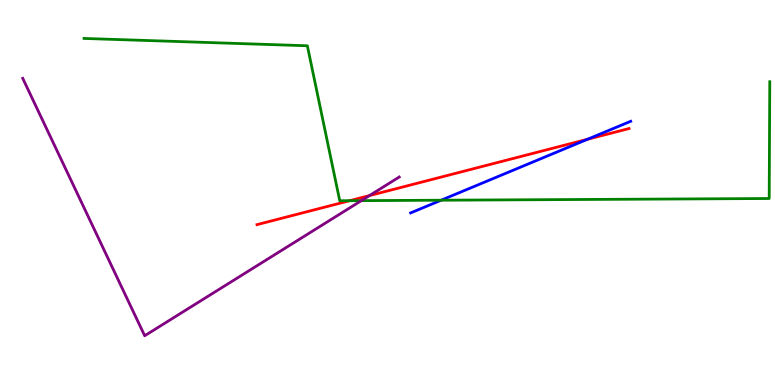[{'lines': ['blue', 'red'], 'intersections': [{'x': 7.58, 'y': 6.38}]}, {'lines': ['green', 'red'], 'intersections': [{'x': 4.51, 'y': 4.79}]}, {'lines': ['purple', 'red'], 'intersections': [{'x': 4.77, 'y': 4.92}]}, {'lines': ['blue', 'green'], 'intersections': [{'x': 5.69, 'y': 4.8}]}, {'lines': ['blue', 'purple'], 'intersections': []}, {'lines': ['green', 'purple'], 'intersections': [{'x': 4.66, 'y': 4.79}]}]